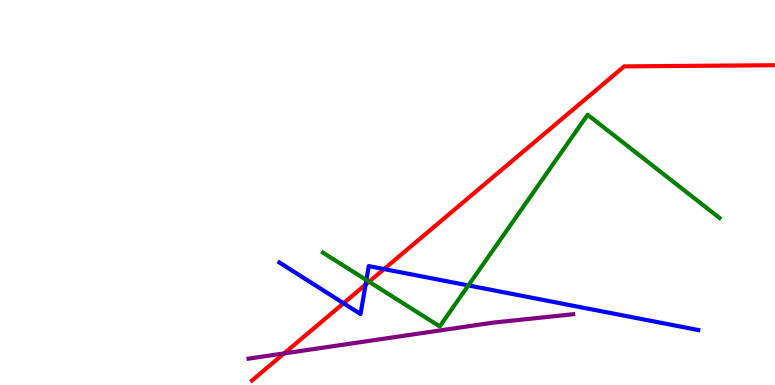[{'lines': ['blue', 'red'], 'intersections': [{'x': 4.43, 'y': 2.12}, {'x': 4.72, 'y': 2.61}, {'x': 4.96, 'y': 3.01}]}, {'lines': ['green', 'red'], 'intersections': [{'x': 4.76, 'y': 2.68}]}, {'lines': ['purple', 'red'], 'intersections': [{'x': 3.67, 'y': 0.82}]}, {'lines': ['blue', 'green'], 'intersections': [{'x': 4.73, 'y': 2.73}, {'x': 6.04, 'y': 2.59}]}, {'lines': ['blue', 'purple'], 'intersections': []}, {'lines': ['green', 'purple'], 'intersections': []}]